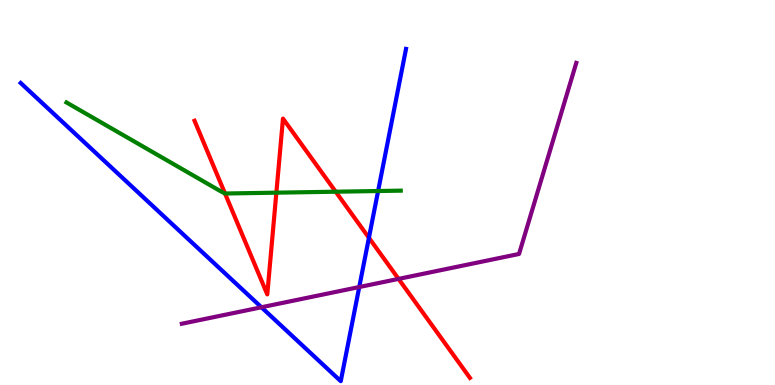[{'lines': ['blue', 'red'], 'intersections': [{'x': 4.76, 'y': 3.82}]}, {'lines': ['green', 'red'], 'intersections': [{'x': 2.9, 'y': 4.97}, {'x': 3.57, 'y': 5.0}, {'x': 4.33, 'y': 5.02}]}, {'lines': ['purple', 'red'], 'intersections': [{'x': 5.14, 'y': 2.76}]}, {'lines': ['blue', 'green'], 'intersections': [{'x': 4.88, 'y': 5.04}]}, {'lines': ['blue', 'purple'], 'intersections': [{'x': 3.37, 'y': 2.02}, {'x': 4.64, 'y': 2.54}]}, {'lines': ['green', 'purple'], 'intersections': []}]